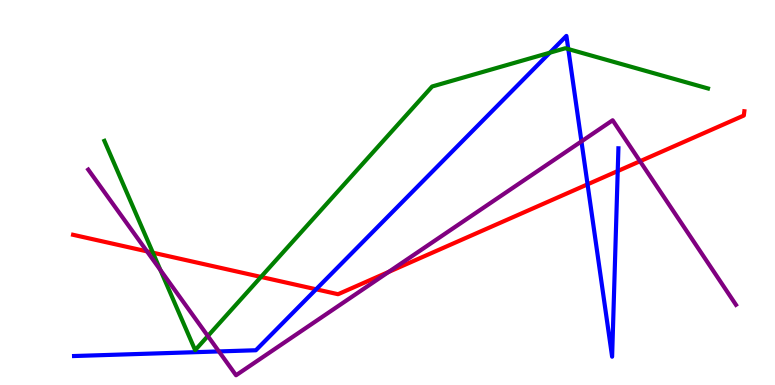[{'lines': ['blue', 'red'], 'intersections': [{'x': 4.08, 'y': 2.49}, {'x': 7.58, 'y': 5.21}, {'x': 7.97, 'y': 5.56}]}, {'lines': ['green', 'red'], 'intersections': [{'x': 1.97, 'y': 3.44}, {'x': 3.37, 'y': 2.81}]}, {'lines': ['purple', 'red'], 'intersections': [{'x': 1.9, 'y': 3.47}, {'x': 5.01, 'y': 2.94}, {'x': 8.26, 'y': 5.81}]}, {'lines': ['blue', 'green'], 'intersections': [{'x': 7.09, 'y': 8.63}, {'x': 7.33, 'y': 8.73}]}, {'lines': ['blue', 'purple'], 'intersections': [{'x': 2.82, 'y': 0.872}, {'x': 7.5, 'y': 6.33}]}, {'lines': ['green', 'purple'], 'intersections': [{'x': 2.07, 'y': 2.99}, {'x': 2.68, 'y': 1.27}]}]